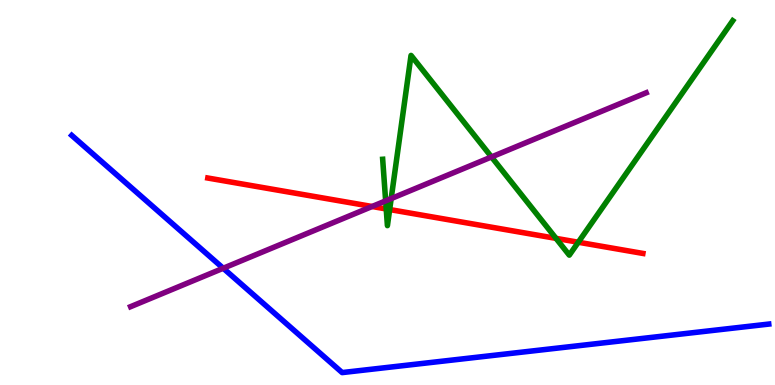[{'lines': ['blue', 'red'], 'intersections': []}, {'lines': ['green', 'red'], 'intersections': [{'x': 4.98, 'y': 4.57}, {'x': 5.03, 'y': 4.56}, {'x': 7.17, 'y': 3.81}, {'x': 7.46, 'y': 3.71}]}, {'lines': ['purple', 'red'], 'intersections': [{'x': 4.8, 'y': 4.64}]}, {'lines': ['blue', 'green'], 'intersections': []}, {'lines': ['blue', 'purple'], 'intersections': [{'x': 2.88, 'y': 3.03}]}, {'lines': ['green', 'purple'], 'intersections': [{'x': 4.98, 'y': 4.78}, {'x': 5.05, 'y': 4.84}, {'x': 6.34, 'y': 5.92}]}]